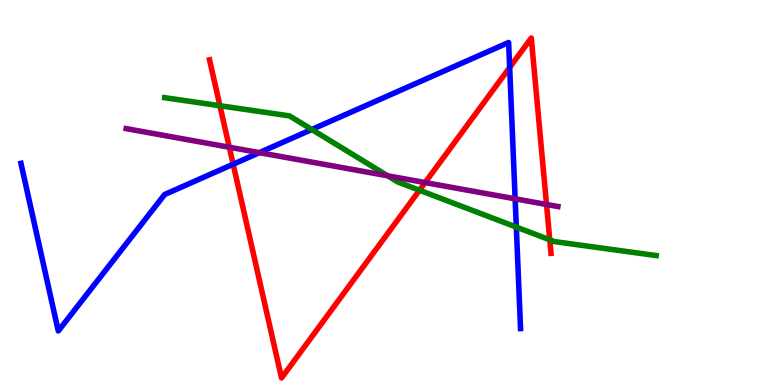[{'lines': ['blue', 'red'], 'intersections': [{'x': 3.01, 'y': 5.73}, {'x': 6.58, 'y': 8.25}]}, {'lines': ['green', 'red'], 'intersections': [{'x': 2.84, 'y': 7.25}, {'x': 5.41, 'y': 5.06}, {'x': 7.09, 'y': 3.77}]}, {'lines': ['purple', 'red'], 'intersections': [{'x': 2.96, 'y': 6.18}, {'x': 5.49, 'y': 5.26}, {'x': 7.05, 'y': 4.69}]}, {'lines': ['blue', 'green'], 'intersections': [{'x': 4.02, 'y': 6.64}, {'x': 6.66, 'y': 4.1}]}, {'lines': ['blue', 'purple'], 'intersections': [{'x': 3.35, 'y': 6.04}, {'x': 6.65, 'y': 4.84}]}, {'lines': ['green', 'purple'], 'intersections': [{'x': 5.0, 'y': 5.43}]}]